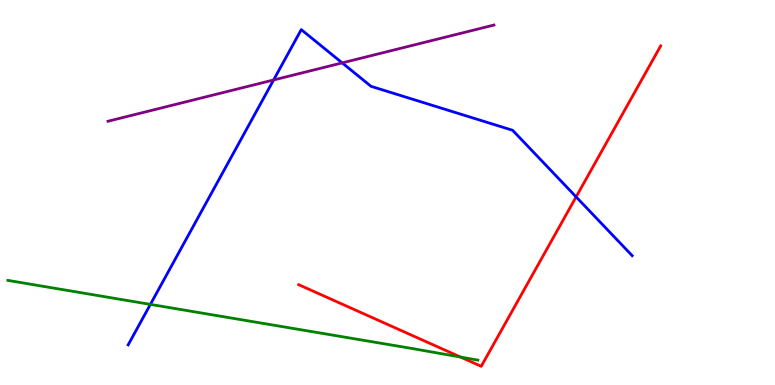[{'lines': ['blue', 'red'], 'intersections': [{'x': 7.43, 'y': 4.89}]}, {'lines': ['green', 'red'], 'intersections': [{'x': 5.94, 'y': 0.726}]}, {'lines': ['purple', 'red'], 'intersections': []}, {'lines': ['blue', 'green'], 'intersections': [{'x': 1.94, 'y': 2.09}]}, {'lines': ['blue', 'purple'], 'intersections': [{'x': 3.53, 'y': 7.92}, {'x': 4.42, 'y': 8.37}]}, {'lines': ['green', 'purple'], 'intersections': []}]